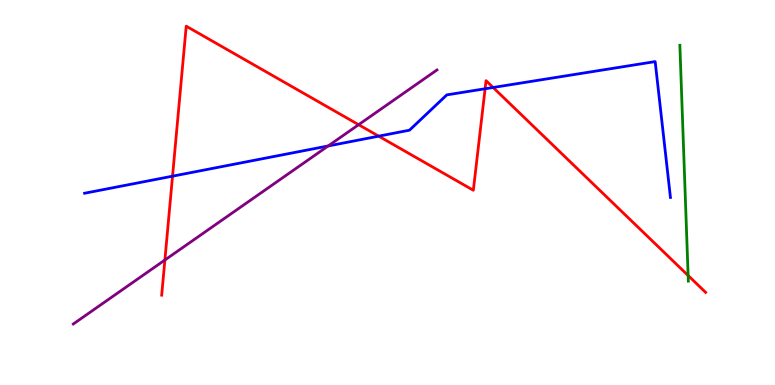[{'lines': ['blue', 'red'], 'intersections': [{'x': 2.23, 'y': 5.42}, {'x': 4.89, 'y': 6.46}, {'x': 6.26, 'y': 7.69}, {'x': 6.36, 'y': 7.73}]}, {'lines': ['green', 'red'], 'intersections': [{'x': 8.88, 'y': 2.84}]}, {'lines': ['purple', 'red'], 'intersections': [{'x': 2.13, 'y': 3.25}, {'x': 4.63, 'y': 6.76}]}, {'lines': ['blue', 'green'], 'intersections': []}, {'lines': ['blue', 'purple'], 'intersections': [{'x': 4.23, 'y': 6.21}]}, {'lines': ['green', 'purple'], 'intersections': []}]